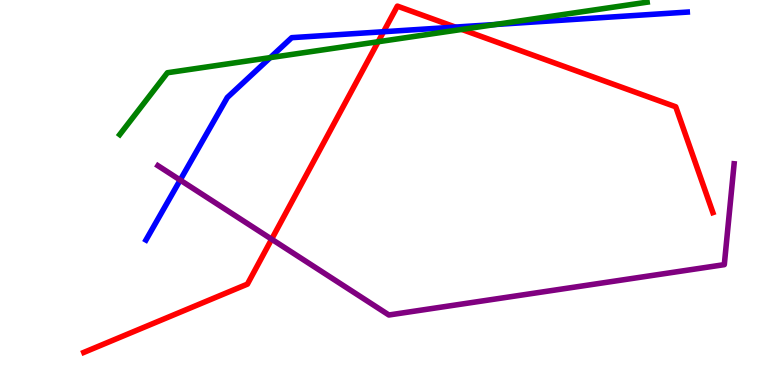[{'lines': ['blue', 'red'], 'intersections': [{'x': 4.95, 'y': 9.18}, {'x': 5.88, 'y': 9.3}]}, {'lines': ['green', 'red'], 'intersections': [{'x': 4.88, 'y': 8.92}, {'x': 5.96, 'y': 9.24}]}, {'lines': ['purple', 'red'], 'intersections': [{'x': 3.51, 'y': 3.79}]}, {'lines': ['blue', 'green'], 'intersections': [{'x': 3.49, 'y': 8.5}, {'x': 6.39, 'y': 9.36}]}, {'lines': ['blue', 'purple'], 'intersections': [{'x': 2.32, 'y': 5.32}]}, {'lines': ['green', 'purple'], 'intersections': []}]